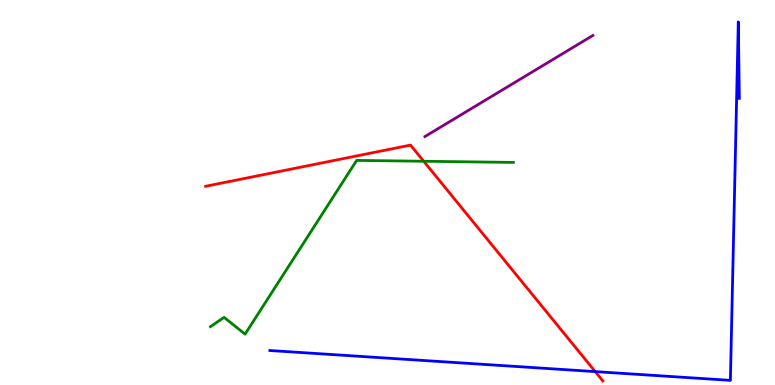[{'lines': ['blue', 'red'], 'intersections': [{'x': 7.68, 'y': 0.348}]}, {'lines': ['green', 'red'], 'intersections': [{'x': 5.47, 'y': 5.81}]}, {'lines': ['purple', 'red'], 'intersections': []}, {'lines': ['blue', 'green'], 'intersections': []}, {'lines': ['blue', 'purple'], 'intersections': []}, {'lines': ['green', 'purple'], 'intersections': []}]